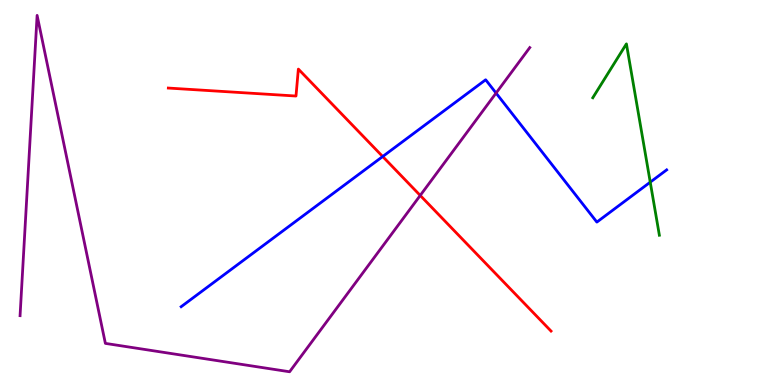[{'lines': ['blue', 'red'], 'intersections': [{'x': 4.94, 'y': 5.93}]}, {'lines': ['green', 'red'], 'intersections': []}, {'lines': ['purple', 'red'], 'intersections': [{'x': 5.42, 'y': 4.92}]}, {'lines': ['blue', 'green'], 'intersections': [{'x': 8.39, 'y': 5.27}]}, {'lines': ['blue', 'purple'], 'intersections': [{'x': 6.4, 'y': 7.58}]}, {'lines': ['green', 'purple'], 'intersections': []}]